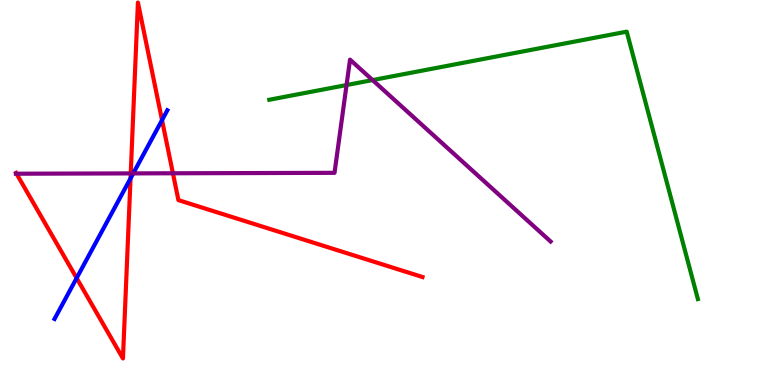[{'lines': ['blue', 'red'], 'intersections': [{'x': 0.989, 'y': 2.78}, {'x': 1.68, 'y': 5.37}, {'x': 2.09, 'y': 6.88}]}, {'lines': ['green', 'red'], 'intersections': []}, {'lines': ['purple', 'red'], 'intersections': [{'x': 0.213, 'y': 5.49}, {'x': 1.69, 'y': 5.5}, {'x': 2.23, 'y': 5.5}]}, {'lines': ['blue', 'green'], 'intersections': []}, {'lines': ['blue', 'purple'], 'intersections': [{'x': 1.72, 'y': 5.5}]}, {'lines': ['green', 'purple'], 'intersections': [{'x': 4.47, 'y': 7.79}, {'x': 4.81, 'y': 7.92}]}]